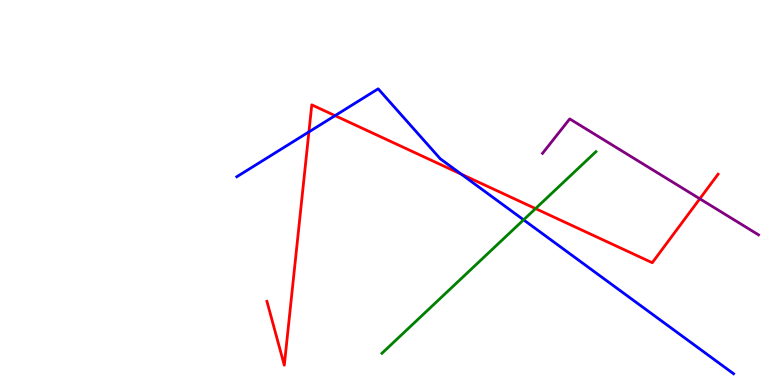[{'lines': ['blue', 'red'], 'intersections': [{'x': 3.99, 'y': 6.57}, {'x': 4.32, 'y': 7.0}, {'x': 5.95, 'y': 5.48}]}, {'lines': ['green', 'red'], 'intersections': [{'x': 6.91, 'y': 4.58}]}, {'lines': ['purple', 'red'], 'intersections': [{'x': 9.03, 'y': 4.84}]}, {'lines': ['blue', 'green'], 'intersections': [{'x': 6.76, 'y': 4.29}]}, {'lines': ['blue', 'purple'], 'intersections': []}, {'lines': ['green', 'purple'], 'intersections': []}]